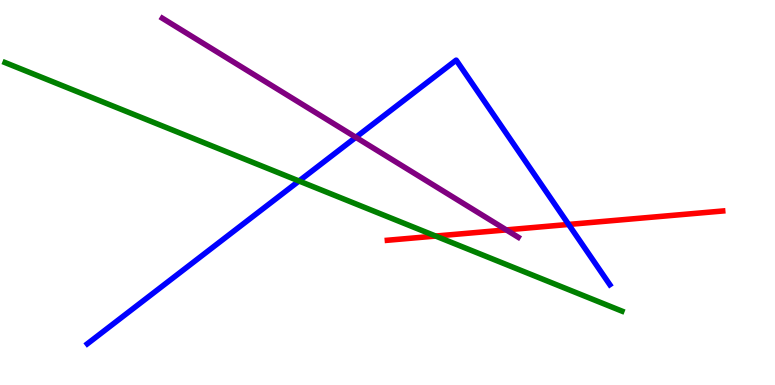[{'lines': ['blue', 'red'], 'intersections': [{'x': 7.34, 'y': 4.17}]}, {'lines': ['green', 'red'], 'intersections': [{'x': 5.62, 'y': 3.87}]}, {'lines': ['purple', 'red'], 'intersections': [{'x': 6.53, 'y': 4.03}]}, {'lines': ['blue', 'green'], 'intersections': [{'x': 3.86, 'y': 5.3}]}, {'lines': ['blue', 'purple'], 'intersections': [{'x': 4.59, 'y': 6.43}]}, {'lines': ['green', 'purple'], 'intersections': []}]